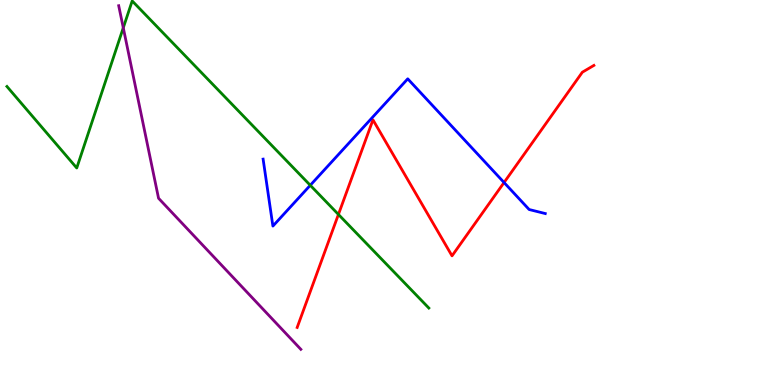[{'lines': ['blue', 'red'], 'intersections': [{'x': 6.5, 'y': 5.26}]}, {'lines': ['green', 'red'], 'intersections': [{'x': 4.37, 'y': 4.43}]}, {'lines': ['purple', 'red'], 'intersections': []}, {'lines': ['blue', 'green'], 'intersections': [{'x': 4.0, 'y': 5.19}]}, {'lines': ['blue', 'purple'], 'intersections': []}, {'lines': ['green', 'purple'], 'intersections': [{'x': 1.59, 'y': 9.28}]}]